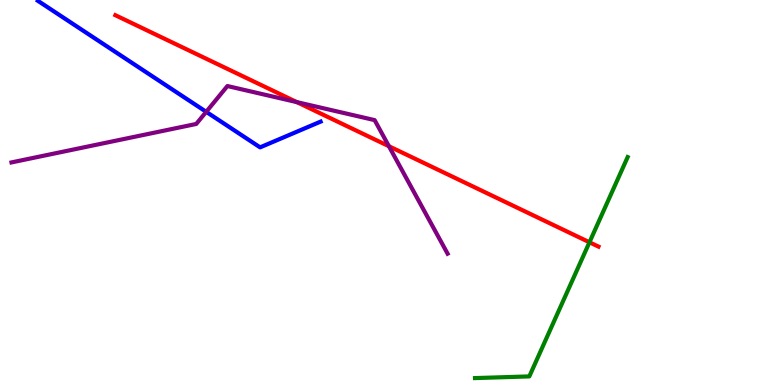[{'lines': ['blue', 'red'], 'intersections': []}, {'lines': ['green', 'red'], 'intersections': [{'x': 7.61, 'y': 3.71}]}, {'lines': ['purple', 'red'], 'intersections': [{'x': 3.83, 'y': 7.35}, {'x': 5.02, 'y': 6.2}]}, {'lines': ['blue', 'green'], 'intersections': []}, {'lines': ['blue', 'purple'], 'intersections': [{'x': 2.66, 'y': 7.1}]}, {'lines': ['green', 'purple'], 'intersections': []}]